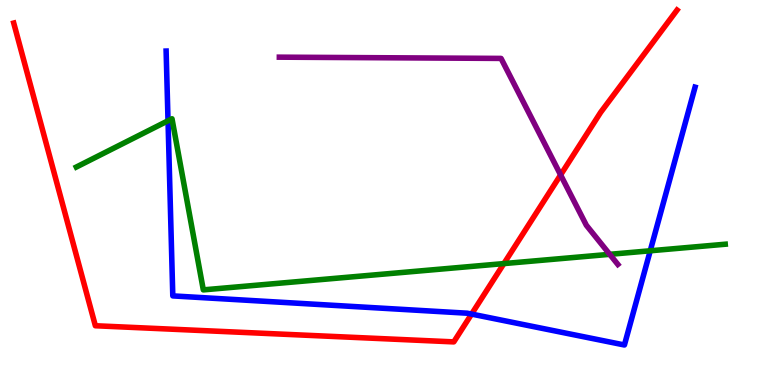[{'lines': ['blue', 'red'], 'intersections': [{'x': 6.08, 'y': 1.84}]}, {'lines': ['green', 'red'], 'intersections': [{'x': 6.5, 'y': 3.15}]}, {'lines': ['purple', 'red'], 'intersections': [{'x': 7.23, 'y': 5.46}]}, {'lines': ['blue', 'green'], 'intersections': [{'x': 2.17, 'y': 6.86}, {'x': 8.39, 'y': 3.49}]}, {'lines': ['blue', 'purple'], 'intersections': []}, {'lines': ['green', 'purple'], 'intersections': [{'x': 7.87, 'y': 3.39}]}]